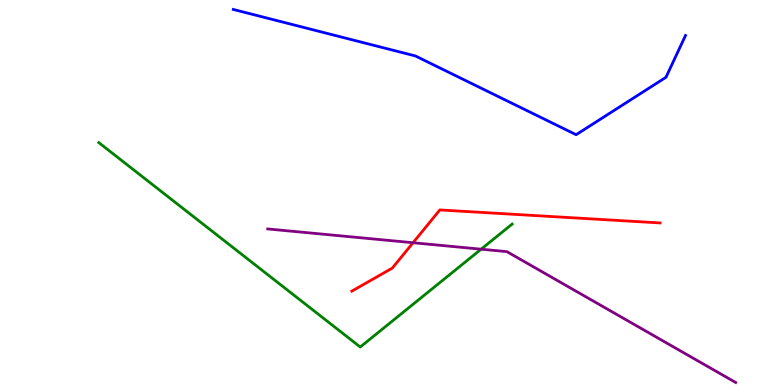[{'lines': ['blue', 'red'], 'intersections': []}, {'lines': ['green', 'red'], 'intersections': []}, {'lines': ['purple', 'red'], 'intersections': [{'x': 5.33, 'y': 3.7}]}, {'lines': ['blue', 'green'], 'intersections': []}, {'lines': ['blue', 'purple'], 'intersections': []}, {'lines': ['green', 'purple'], 'intersections': [{'x': 6.21, 'y': 3.53}]}]